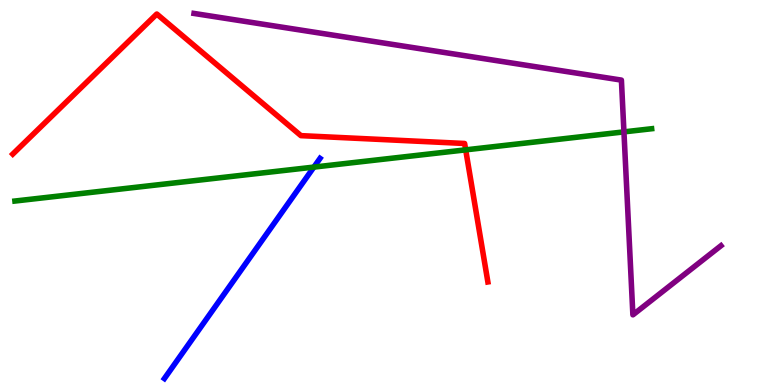[{'lines': ['blue', 'red'], 'intersections': []}, {'lines': ['green', 'red'], 'intersections': [{'x': 6.01, 'y': 6.11}]}, {'lines': ['purple', 'red'], 'intersections': []}, {'lines': ['blue', 'green'], 'intersections': [{'x': 4.05, 'y': 5.66}]}, {'lines': ['blue', 'purple'], 'intersections': []}, {'lines': ['green', 'purple'], 'intersections': [{'x': 8.05, 'y': 6.57}]}]